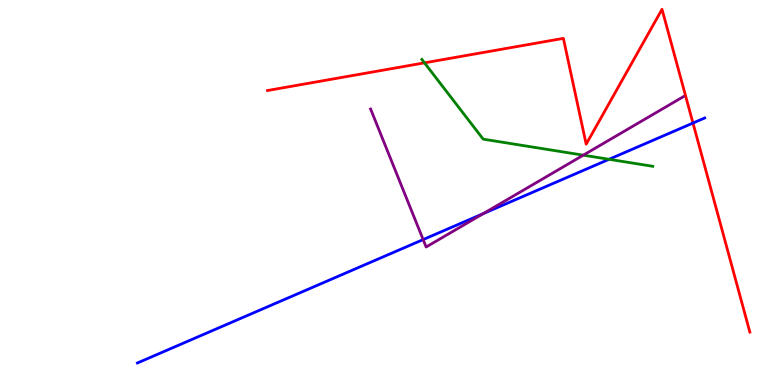[{'lines': ['blue', 'red'], 'intersections': [{'x': 8.94, 'y': 6.8}]}, {'lines': ['green', 'red'], 'intersections': [{'x': 5.48, 'y': 8.37}]}, {'lines': ['purple', 'red'], 'intersections': []}, {'lines': ['blue', 'green'], 'intersections': [{'x': 7.86, 'y': 5.86}]}, {'lines': ['blue', 'purple'], 'intersections': [{'x': 5.46, 'y': 3.78}, {'x': 6.24, 'y': 4.45}]}, {'lines': ['green', 'purple'], 'intersections': [{'x': 7.53, 'y': 5.97}]}]